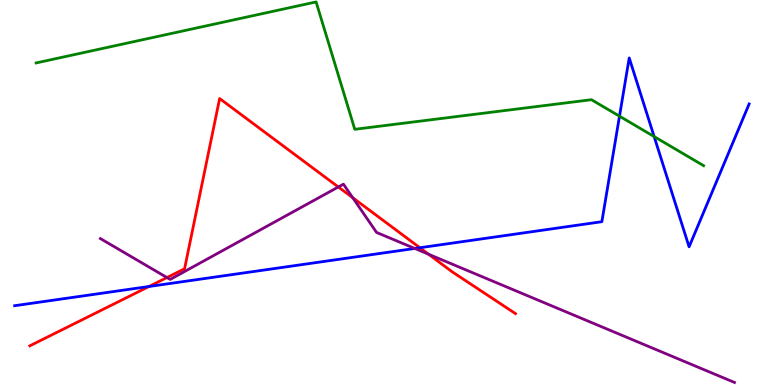[{'lines': ['blue', 'red'], 'intersections': [{'x': 1.92, 'y': 2.56}, {'x': 5.42, 'y': 3.57}]}, {'lines': ['green', 'red'], 'intersections': []}, {'lines': ['purple', 'red'], 'intersections': [{'x': 2.15, 'y': 2.79}, {'x': 4.37, 'y': 5.14}, {'x': 4.55, 'y': 4.86}, {'x': 5.53, 'y': 3.4}]}, {'lines': ['blue', 'green'], 'intersections': [{'x': 7.99, 'y': 6.98}, {'x': 8.44, 'y': 6.45}]}, {'lines': ['blue', 'purple'], 'intersections': [{'x': 5.35, 'y': 3.55}]}, {'lines': ['green', 'purple'], 'intersections': []}]